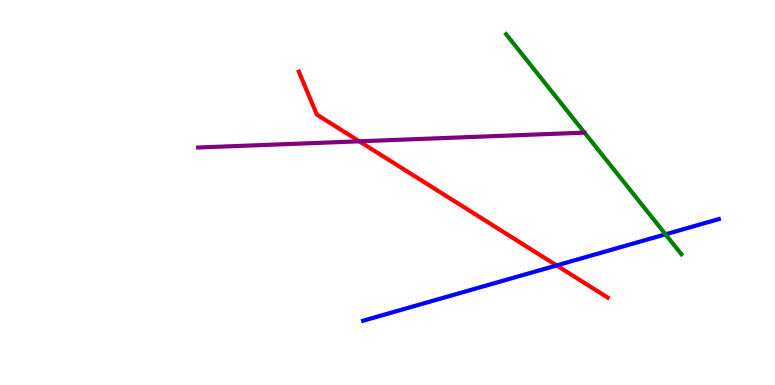[{'lines': ['blue', 'red'], 'intersections': [{'x': 7.18, 'y': 3.11}]}, {'lines': ['green', 'red'], 'intersections': []}, {'lines': ['purple', 'red'], 'intersections': [{'x': 4.64, 'y': 6.33}]}, {'lines': ['blue', 'green'], 'intersections': [{'x': 8.59, 'y': 3.91}]}, {'lines': ['blue', 'purple'], 'intersections': []}, {'lines': ['green', 'purple'], 'intersections': []}]